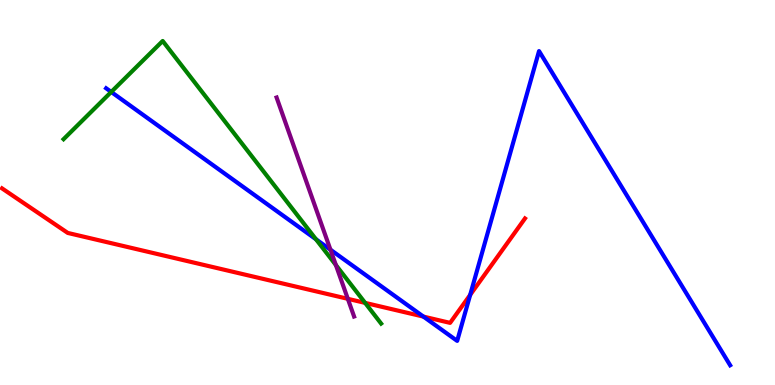[{'lines': ['blue', 'red'], 'intersections': [{'x': 5.46, 'y': 1.78}, {'x': 6.07, 'y': 2.34}]}, {'lines': ['green', 'red'], 'intersections': [{'x': 4.71, 'y': 2.13}]}, {'lines': ['purple', 'red'], 'intersections': [{'x': 4.49, 'y': 2.24}]}, {'lines': ['blue', 'green'], 'intersections': [{'x': 1.44, 'y': 7.61}, {'x': 4.08, 'y': 3.79}]}, {'lines': ['blue', 'purple'], 'intersections': [{'x': 4.26, 'y': 3.51}]}, {'lines': ['green', 'purple'], 'intersections': [{'x': 4.33, 'y': 3.12}]}]